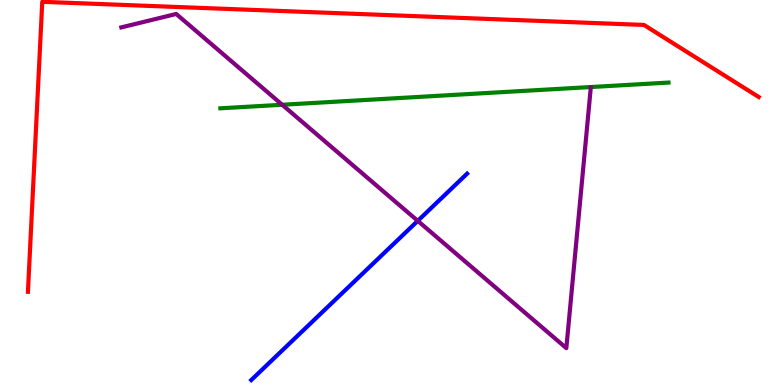[{'lines': ['blue', 'red'], 'intersections': []}, {'lines': ['green', 'red'], 'intersections': []}, {'lines': ['purple', 'red'], 'intersections': []}, {'lines': ['blue', 'green'], 'intersections': []}, {'lines': ['blue', 'purple'], 'intersections': [{'x': 5.39, 'y': 4.26}]}, {'lines': ['green', 'purple'], 'intersections': [{'x': 3.64, 'y': 7.28}]}]